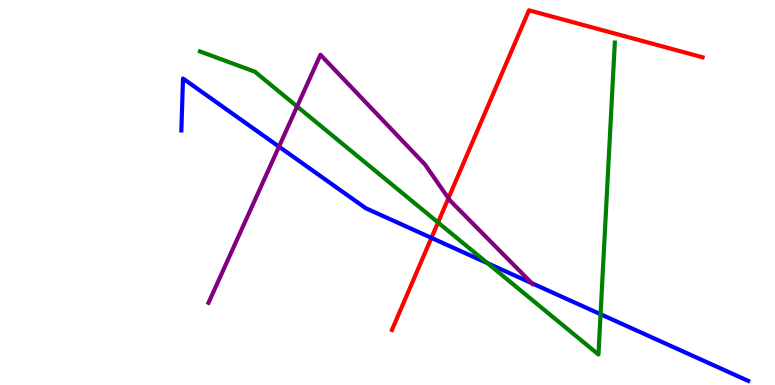[{'lines': ['blue', 'red'], 'intersections': [{'x': 5.57, 'y': 3.82}]}, {'lines': ['green', 'red'], 'intersections': [{'x': 5.65, 'y': 4.22}]}, {'lines': ['purple', 'red'], 'intersections': [{'x': 5.79, 'y': 4.85}]}, {'lines': ['blue', 'green'], 'intersections': [{'x': 6.29, 'y': 3.16}, {'x': 7.75, 'y': 1.84}]}, {'lines': ['blue', 'purple'], 'intersections': [{'x': 3.6, 'y': 6.19}, {'x': 6.86, 'y': 2.64}]}, {'lines': ['green', 'purple'], 'intersections': [{'x': 3.83, 'y': 7.23}]}]